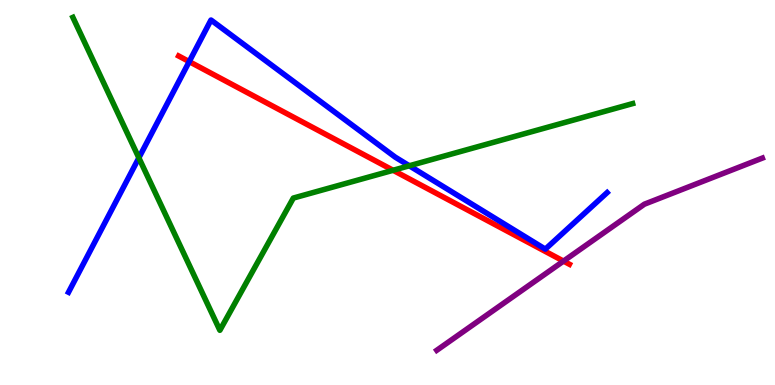[{'lines': ['blue', 'red'], 'intersections': [{'x': 2.44, 'y': 8.4}]}, {'lines': ['green', 'red'], 'intersections': [{'x': 5.07, 'y': 5.58}]}, {'lines': ['purple', 'red'], 'intersections': [{'x': 7.27, 'y': 3.22}]}, {'lines': ['blue', 'green'], 'intersections': [{'x': 1.79, 'y': 5.9}, {'x': 5.28, 'y': 5.69}]}, {'lines': ['blue', 'purple'], 'intersections': []}, {'lines': ['green', 'purple'], 'intersections': []}]